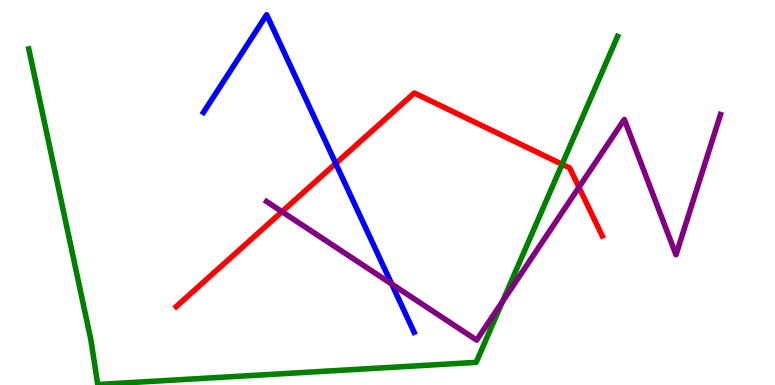[{'lines': ['blue', 'red'], 'intersections': [{'x': 4.33, 'y': 5.75}]}, {'lines': ['green', 'red'], 'intersections': [{'x': 7.25, 'y': 5.73}]}, {'lines': ['purple', 'red'], 'intersections': [{'x': 3.64, 'y': 4.5}, {'x': 7.47, 'y': 5.14}]}, {'lines': ['blue', 'green'], 'intersections': []}, {'lines': ['blue', 'purple'], 'intersections': [{'x': 5.05, 'y': 2.62}]}, {'lines': ['green', 'purple'], 'intersections': [{'x': 6.49, 'y': 2.17}]}]